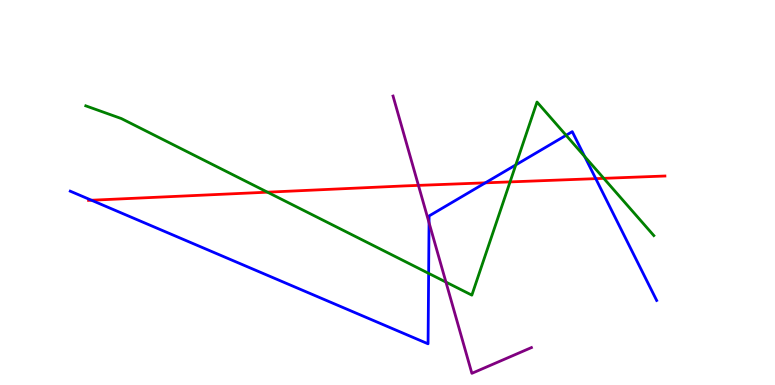[{'lines': ['blue', 'red'], 'intersections': [{'x': 1.18, 'y': 4.8}, {'x': 6.26, 'y': 5.25}, {'x': 7.69, 'y': 5.36}]}, {'lines': ['green', 'red'], 'intersections': [{'x': 3.45, 'y': 5.01}, {'x': 6.58, 'y': 5.28}, {'x': 7.79, 'y': 5.37}]}, {'lines': ['purple', 'red'], 'intersections': [{'x': 5.4, 'y': 5.18}]}, {'lines': ['blue', 'green'], 'intersections': [{'x': 5.53, 'y': 2.9}, {'x': 6.66, 'y': 5.72}, {'x': 7.3, 'y': 6.49}, {'x': 7.54, 'y': 5.93}]}, {'lines': ['blue', 'purple'], 'intersections': [{'x': 5.54, 'y': 4.22}]}, {'lines': ['green', 'purple'], 'intersections': [{'x': 5.75, 'y': 2.67}]}]